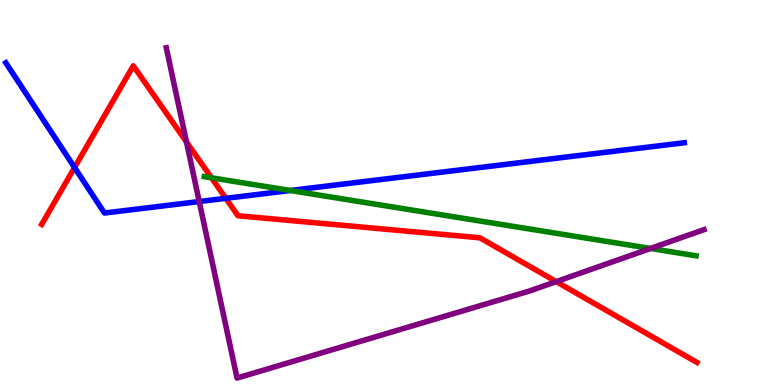[{'lines': ['blue', 'red'], 'intersections': [{'x': 0.962, 'y': 5.65}, {'x': 2.91, 'y': 4.85}]}, {'lines': ['green', 'red'], 'intersections': [{'x': 2.73, 'y': 5.38}]}, {'lines': ['purple', 'red'], 'intersections': [{'x': 2.41, 'y': 6.31}, {'x': 7.18, 'y': 2.69}]}, {'lines': ['blue', 'green'], 'intersections': [{'x': 3.75, 'y': 5.05}]}, {'lines': ['blue', 'purple'], 'intersections': [{'x': 2.57, 'y': 4.77}]}, {'lines': ['green', 'purple'], 'intersections': [{'x': 8.39, 'y': 3.55}]}]